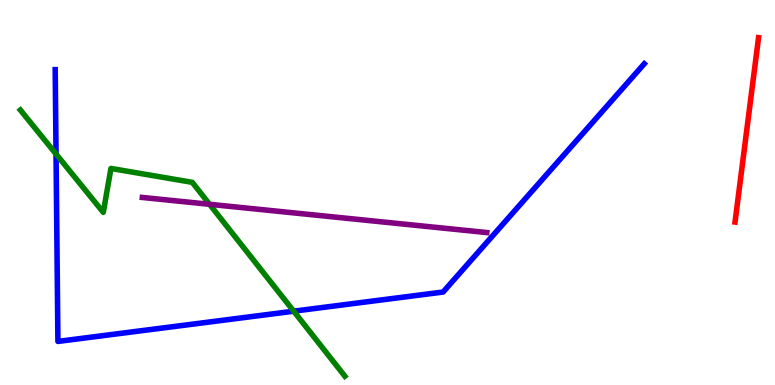[{'lines': ['blue', 'red'], 'intersections': []}, {'lines': ['green', 'red'], 'intersections': []}, {'lines': ['purple', 'red'], 'intersections': []}, {'lines': ['blue', 'green'], 'intersections': [{'x': 0.723, 'y': 6.0}, {'x': 3.79, 'y': 1.92}]}, {'lines': ['blue', 'purple'], 'intersections': []}, {'lines': ['green', 'purple'], 'intersections': [{'x': 2.7, 'y': 4.69}]}]